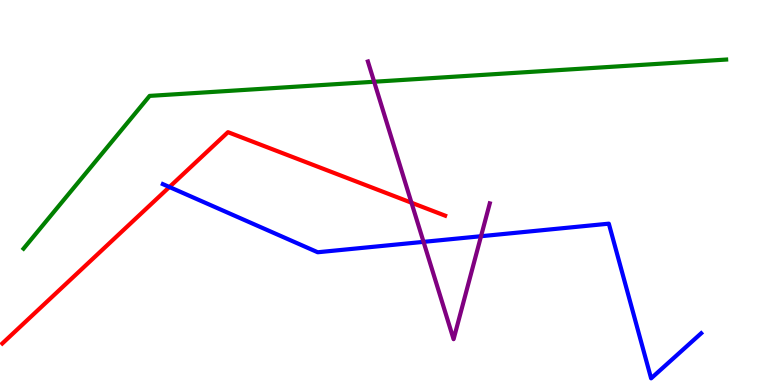[{'lines': ['blue', 'red'], 'intersections': [{'x': 2.19, 'y': 5.14}]}, {'lines': ['green', 'red'], 'intersections': []}, {'lines': ['purple', 'red'], 'intersections': [{'x': 5.31, 'y': 4.73}]}, {'lines': ['blue', 'green'], 'intersections': []}, {'lines': ['blue', 'purple'], 'intersections': [{'x': 5.47, 'y': 3.72}, {'x': 6.21, 'y': 3.86}]}, {'lines': ['green', 'purple'], 'intersections': [{'x': 4.83, 'y': 7.88}]}]